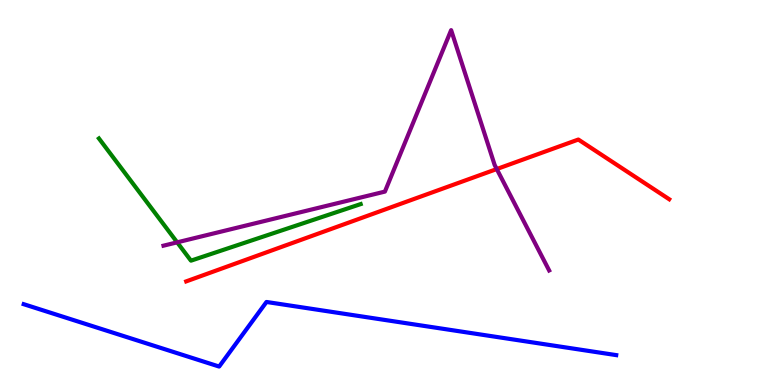[{'lines': ['blue', 'red'], 'intersections': []}, {'lines': ['green', 'red'], 'intersections': []}, {'lines': ['purple', 'red'], 'intersections': [{'x': 6.41, 'y': 5.61}]}, {'lines': ['blue', 'green'], 'intersections': []}, {'lines': ['blue', 'purple'], 'intersections': []}, {'lines': ['green', 'purple'], 'intersections': [{'x': 2.29, 'y': 3.71}]}]